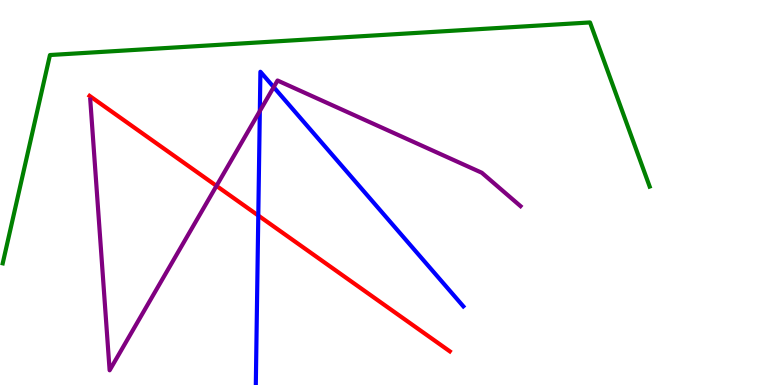[{'lines': ['blue', 'red'], 'intersections': [{'x': 3.33, 'y': 4.4}]}, {'lines': ['green', 'red'], 'intersections': []}, {'lines': ['purple', 'red'], 'intersections': [{'x': 2.79, 'y': 5.17}]}, {'lines': ['blue', 'green'], 'intersections': []}, {'lines': ['blue', 'purple'], 'intersections': [{'x': 3.35, 'y': 7.11}, {'x': 3.53, 'y': 7.74}]}, {'lines': ['green', 'purple'], 'intersections': []}]